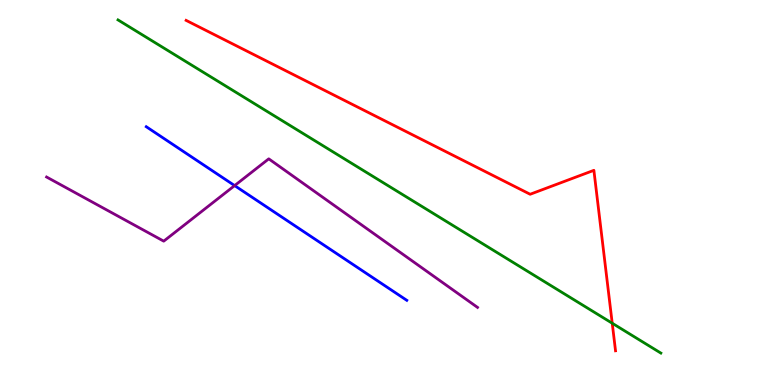[{'lines': ['blue', 'red'], 'intersections': []}, {'lines': ['green', 'red'], 'intersections': [{'x': 7.9, 'y': 1.6}]}, {'lines': ['purple', 'red'], 'intersections': []}, {'lines': ['blue', 'green'], 'intersections': []}, {'lines': ['blue', 'purple'], 'intersections': [{'x': 3.03, 'y': 5.18}]}, {'lines': ['green', 'purple'], 'intersections': []}]